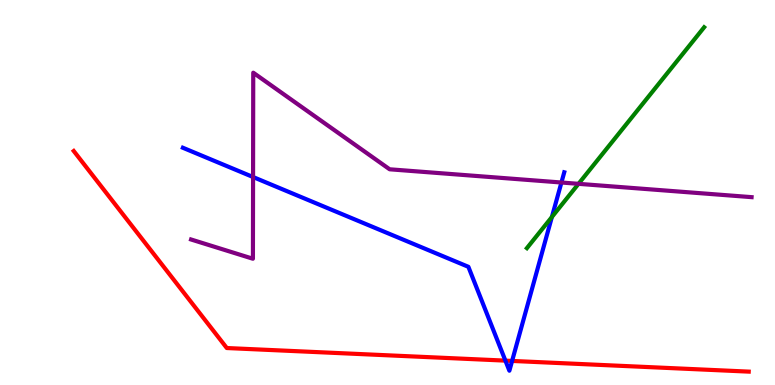[{'lines': ['blue', 'red'], 'intersections': [{'x': 6.52, 'y': 0.633}, {'x': 6.61, 'y': 0.625}]}, {'lines': ['green', 'red'], 'intersections': []}, {'lines': ['purple', 'red'], 'intersections': []}, {'lines': ['blue', 'green'], 'intersections': [{'x': 7.12, 'y': 4.36}]}, {'lines': ['blue', 'purple'], 'intersections': [{'x': 3.27, 'y': 5.4}, {'x': 7.24, 'y': 5.26}]}, {'lines': ['green', 'purple'], 'intersections': [{'x': 7.46, 'y': 5.23}]}]